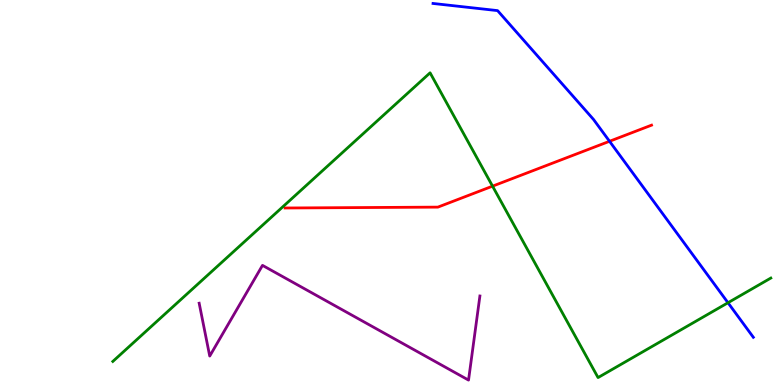[{'lines': ['blue', 'red'], 'intersections': [{'x': 7.86, 'y': 6.33}]}, {'lines': ['green', 'red'], 'intersections': [{'x': 6.36, 'y': 5.16}]}, {'lines': ['purple', 'red'], 'intersections': []}, {'lines': ['blue', 'green'], 'intersections': [{'x': 9.39, 'y': 2.14}]}, {'lines': ['blue', 'purple'], 'intersections': []}, {'lines': ['green', 'purple'], 'intersections': []}]